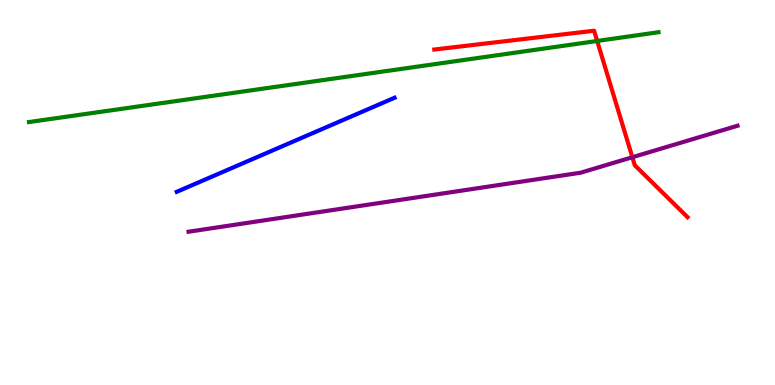[{'lines': ['blue', 'red'], 'intersections': []}, {'lines': ['green', 'red'], 'intersections': [{'x': 7.71, 'y': 8.94}]}, {'lines': ['purple', 'red'], 'intersections': [{'x': 8.16, 'y': 5.92}]}, {'lines': ['blue', 'green'], 'intersections': []}, {'lines': ['blue', 'purple'], 'intersections': []}, {'lines': ['green', 'purple'], 'intersections': []}]